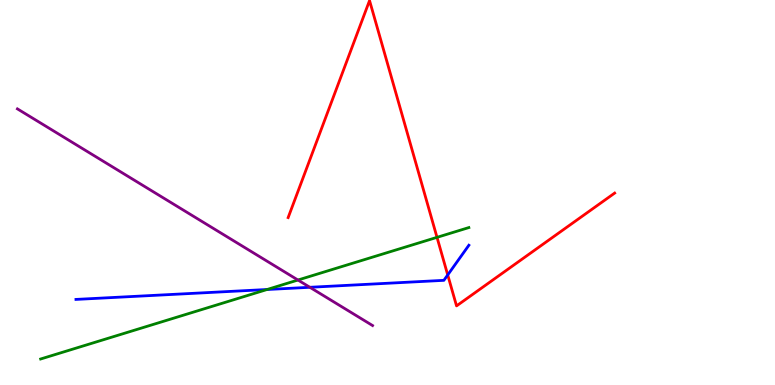[{'lines': ['blue', 'red'], 'intersections': [{'x': 5.78, 'y': 2.86}]}, {'lines': ['green', 'red'], 'intersections': [{'x': 5.64, 'y': 3.84}]}, {'lines': ['purple', 'red'], 'intersections': []}, {'lines': ['blue', 'green'], 'intersections': [{'x': 3.45, 'y': 2.48}]}, {'lines': ['blue', 'purple'], 'intersections': [{'x': 4.0, 'y': 2.54}]}, {'lines': ['green', 'purple'], 'intersections': [{'x': 3.84, 'y': 2.73}]}]